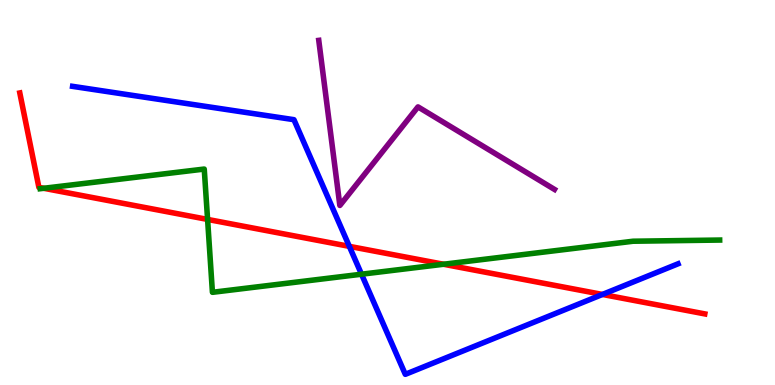[{'lines': ['blue', 'red'], 'intersections': [{'x': 4.51, 'y': 3.6}, {'x': 7.77, 'y': 2.35}]}, {'lines': ['green', 'red'], 'intersections': [{'x': 0.565, 'y': 5.11}, {'x': 2.68, 'y': 4.3}, {'x': 5.72, 'y': 3.14}]}, {'lines': ['purple', 'red'], 'intersections': []}, {'lines': ['blue', 'green'], 'intersections': [{'x': 4.66, 'y': 2.88}]}, {'lines': ['blue', 'purple'], 'intersections': []}, {'lines': ['green', 'purple'], 'intersections': []}]